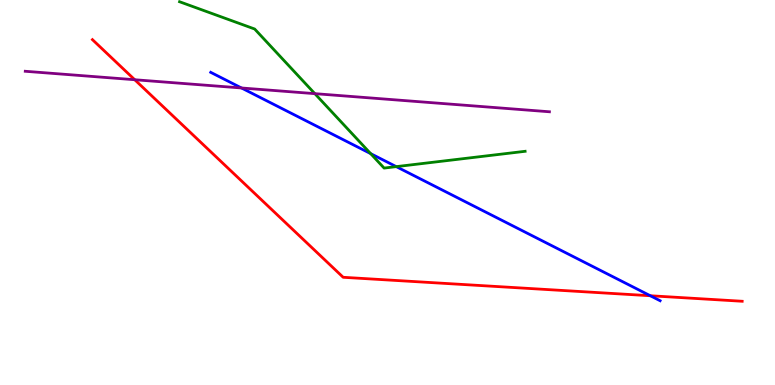[{'lines': ['blue', 'red'], 'intersections': [{'x': 8.39, 'y': 2.32}]}, {'lines': ['green', 'red'], 'intersections': []}, {'lines': ['purple', 'red'], 'intersections': [{'x': 1.74, 'y': 7.93}]}, {'lines': ['blue', 'green'], 'intersections': [{'x': 4.78, 'y': 6.01}, {'x': 5.11, 'y': 5.67}]}, {'lines': ['blue', 'purple'], 'intersections': [{'x': 3.12, 'y': 7.71}]}, {'lines': ['green', 'purple'], 'intersections': [{'x': 4.06, 'y': 7.57}]}]